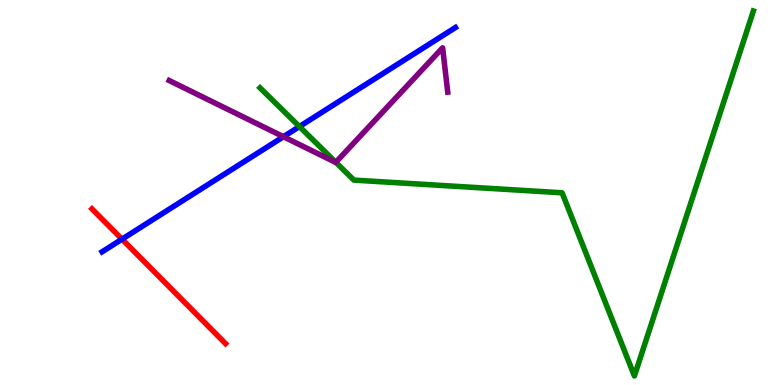[{'lines': ['blue', 'red'], 'intersections': [{'x': 1.57, 'y': 3.79}]}, {'lines': ['green', 'red'], 'intersections': []}, {'lines': ['purple', 'red'], 'intersections': []}, {'lines': ['blue', 'green'], 'intersections': [{'x': 3.86, 'y': 6.71}]}, {'lines': ['blue', 'purple'], 'intersections': [{'x': 3.66, 'y': 6.45}]}, {'lines': ['green', 'purple'], 'intersections': [{'x': 4.33, 'y': 5.78}]}]